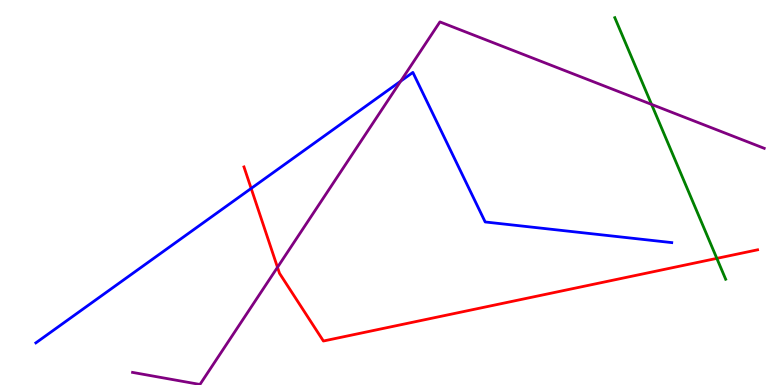[{'lines': ['blue', 'red'], 'intersections': [{'x': 3.24, 'y': 5.11}]}, {'lines': ['green', 'red'], 'intersections': [{'x': 9.25, 'y': 3.29}]}, {'lines': ['purple', 'red'], 'intersections': [{'x': 3.58, 'y': 3.06}]}, {'lines': ['blue', 'green'], 'intersections': []}, {'lines': ['blue', 'purple'], 'intersections': [{'x': 5.17, 'y': 7.89}]}, {'lines': ['green', 'purple'], 'intersections': [{'x': 8.41, 'y': 7.29}]}]